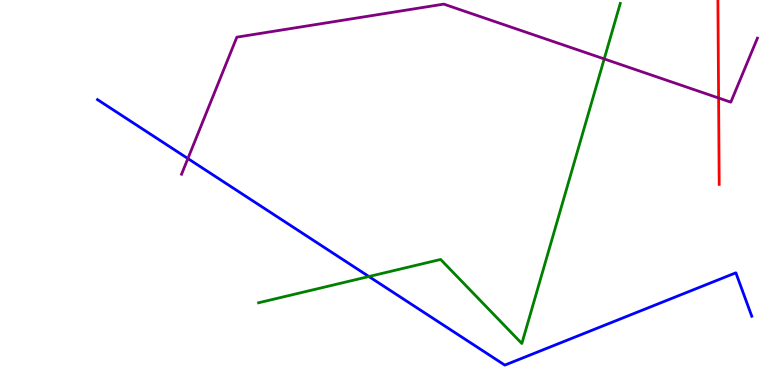[{'lines': ['blue', 'red'], 'intersections': []}, {'lines': ['green', 'red'], 'intersections': []}, {'lines': ['purple', 'red'], 'intersections': [{'x': 9.27, 'y': 7.45}]}, {'lines': ['blue', 'green'], 'intersections': [{'x': 4.76, 'y': 2.82}]}, {'lines': ['blue', 'purple'], 'intersections': [{'x': 2.42, 'y': 5.88}]}, {'lines': ['green', 'purple'], 'intersections': [{'x': 7.8, 'y': 8.47}]}]